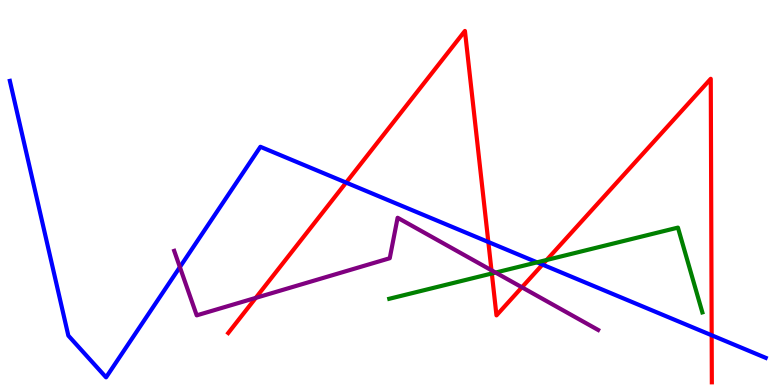[{'lines': ['blue', 'red'], 'intersections': [{'x': 4.47, 'y': 5.26}, {'x': 6.3, 'y': 3.71}, {'x': 7.0, 'y': 3.13}, {'x': 9.18, 'y': 1.29}]}, {'lines': ['green', 'red'], 'intersections': [{'x': 6.35, 'y': 2.9}, {'x': 7.05, 'y': 3.25}]}, {'lines': ['purple', 'red'], 'intersections': [{'x': 3.3, 'y': 2.26}, {'x': 6.34, 'y': 2.98}, {'x': 6.73, 'y': 2.54}]}, {'lines': ['blue', 'green'], 'intersections': [{'x': 6.93, 'y': 3.19}]}, {'lines': ['blue', 'purple'], 'intersections': [{'x': 2.32, 'y': 3.06}]}, {'lines': ['green', 'purple'], 'intersections': [{'x': 6.39, 'y': 2.92}]}]